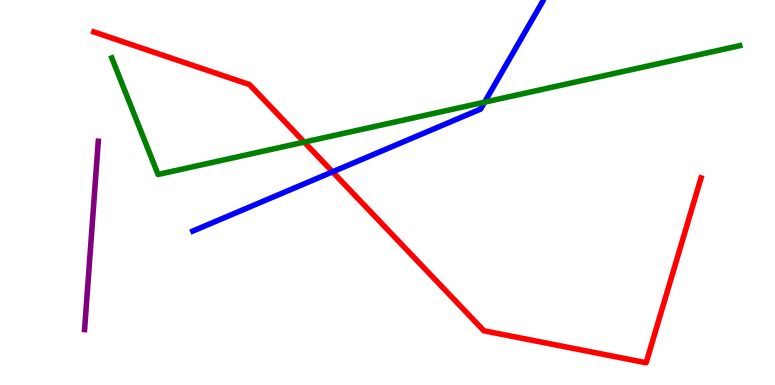[{'lines': ['blue', 'red'], 'intersections': [{'x': 4.29, 'y': 5.54}]}, {'lines': ['green', 'red'], 'intersections': [{'x': 3.93, 'y': 6.31}]}, {'lines': ['purple', 'red'], 'intersections': []}, {'lines': ['blue', 'green'], 'intersections': [{'x': 6.25, 'y': 7.35}]}, {'lines': ['blue', 'purple'], 'intersections': []}, {'lines': ['green', 'purple'], 'intersections': []}]